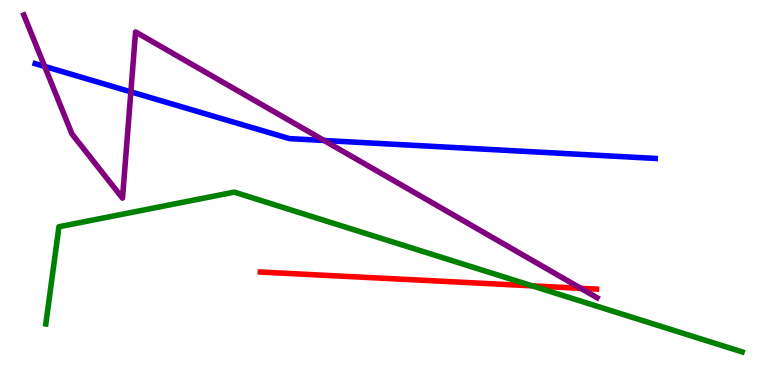[{'lines': ['blue', 'red'], 'intersections': []}, {'lines': ['green', 'red'], 'intersections': [{'x': 6.87, 'y': 2.58}]}, {'lines': ['purple', 'red'], 'intersections': [{'x': 7.49, 'y': 2.51}]}, {'lines': ['blue', 'green'], 'intersections': []}, {'lines': ['blue', 'purple'], 'intersections': [{'x': 0.576, 'y': 8.28}, {'x': 1.69, 'y': 7.61}, {'x': 4.18, 'y': 6.35}]}, {'lines': ['green', 'purple'], 'intersections': []}]